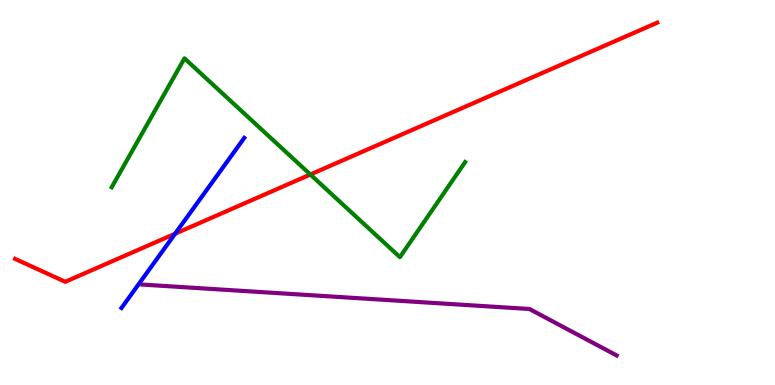[{'lines': ['blue', 'red'], 'intersections': [{'x': 2.26, 'y': 3.93}]}, {'lines': ['green', 'red'], 'intersections': [{'x': 4.0, 'y': 5.47}]}, {'lines': ['purple', 'red'], 'intersections': []}, {'lines': ['blue', 'green'], 'intersections': []}, {'lines': ['blue', 'purple'], 'intersections': []}, {'lines': ['green', 'purple'], 'intersections': []}]